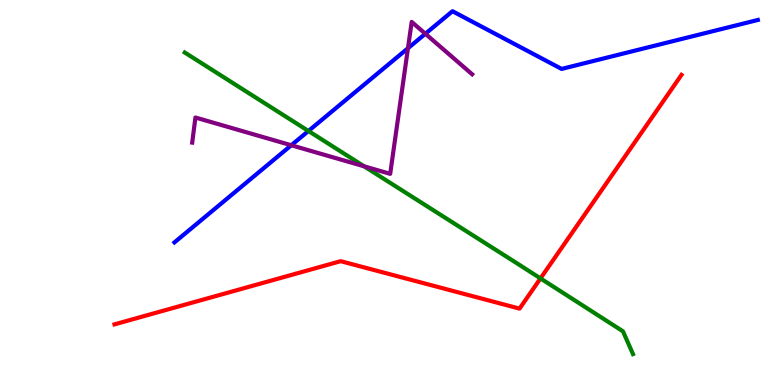[{'lines': ['blue', 'red'], 'intersections': []}, {'lines': ['green', 'red'], 'intersections': [{'x': 6.97, 'y': 2.77}]}, {'lines': ['purple', 'red'], 'intersections': []}, {'lines': ['blue', 'green'], 'intersections': [{'x': 3.98, 'y': 6.6}]}, {'lines': ['blue', 'purple'], 'intersections': [{'x': 3.76, 'y': 6.23}, {'x': 5.26, 'y': 8.75}, {'x': 5.49, 'y': 9.12}]}, {'lines': ['green', 'purple'], 'intersections': [{'x': 4.7, 'y': 5.68}]}]